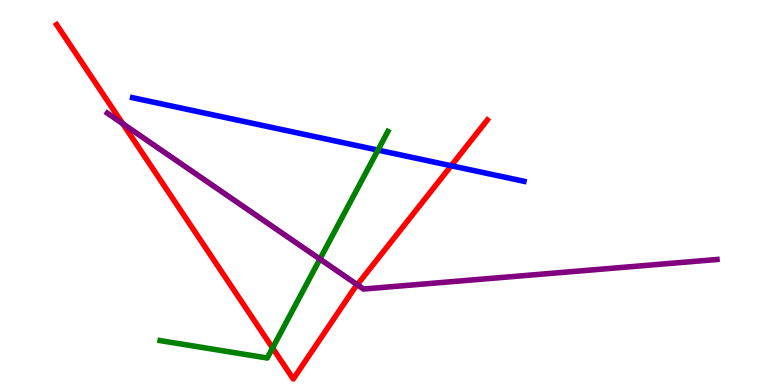[{'lines': ['blue', 'red'], 'intersections': [{'x': 5.82, 'y': 5.7}]}, {'lines': ['green', 'red'], 'intersections': [{'x': 3.52, 'y': 0.961}]}, {'lines': ['purple', 'red'], 'intersections': [{'x': 1.58, 'y': 6.79}, {'x': 4.61, 'y': 2.6}]}, {'lines': ['blue', 'green'], 'intersections': [{'x': 4.88, 'y': 6.1}]}, {'lines': ['blue', 'purple'], 'intersections': []}, {'lines': ['green', 'purple'], 'intersections': [{'x': 4.13, 'y': 3.27}]}]